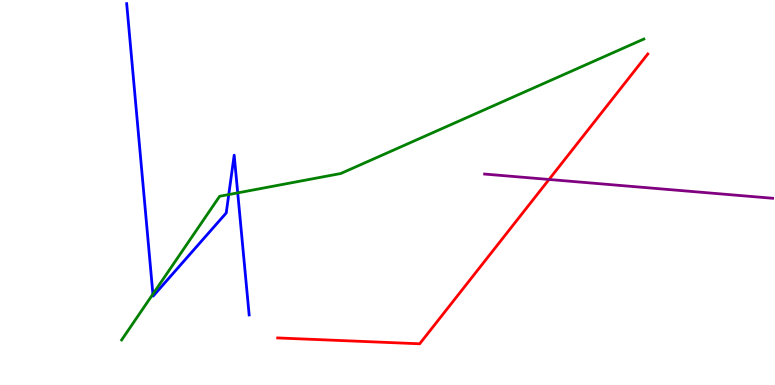[{'lines': ['blue', 'red'], 'intersections': []}, {'lines': ['green', 'red'], 'intersections': []}, {'lines': ['purple', 'red'], 'intersections': [{'x': 7.08, 'y': 5.34}]}, {'lines': ['blue', 'green'], 'intersections': [{'x': 1.97, 'y': 2.36}, {'x': 2.95, 'y': 4.95}, {'x': 3.07, 'y': 4.99}]}, {'lines': ['blue', 'purple'], 'intersections': []}, {'lines': ['green', 'purple'], 'intersections': []}]